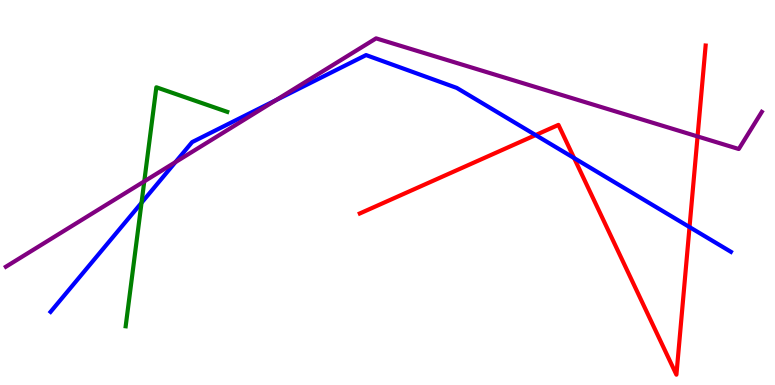[{'lines': ['blue', 'red'], 'intersections': [{'x': 6.91, 'y': 6.49}, {'x': 7.41, 'y': 5.89}, {'x': 8.9, 'y': 4.1}]}, {'lines': ['green', 'red'], 'intersections': []}, {'lines': ['purple', 'red'], 'intersections': [{'x': 9.0, 'y': 6.46}]}, {'lines': ['blue', 'green'], 'intersections': [{'x': 1.83, 'y': 4.73}]}, {'lines': ['blue', 'purple'], 'intersections': [{'x': 2.26, 'y': 5.79}, {'x': 3.56, 'y': 7.4}]}, {'lines': ['green', 'purple'], 'intersections': [{'x': 1.86, 'y': 5.29}]}]